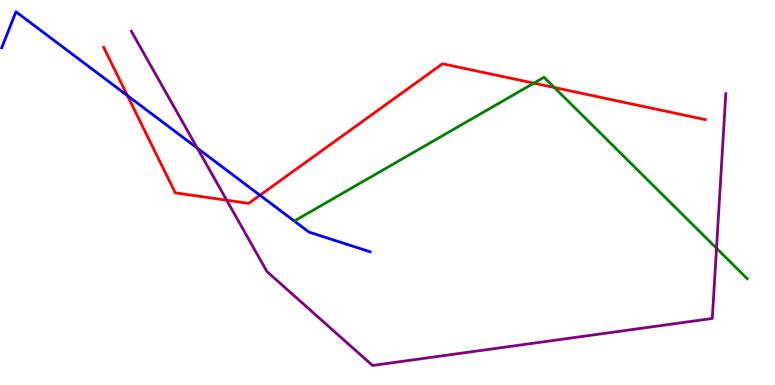[{'lines': ['blue', 'red'], 'intersections': [{'x': 1.64, 'y': 7.52}, {'x': 3.35, 'y': 4.93}]}, {'lines': ['green', 'red'], 'intersections': [{'x': 6.89, 'y': 7.84}, {'x': 7.15, 'y': 7.73}]}, {'lines': ['purple', 'red'], 'intersections': [{'x': 2.93, 'y': 4.8}]}, {'lines': ['blue', 'green'], 'intersections': []}, {'lines': ['blue', 'purple'], 'intersections': [{'x': 2.55, 'y': 6.15}]}, {'lines': ['green', 'purple'], 'intersections': [{'x': 9.25, 'y': 3.55}]}]